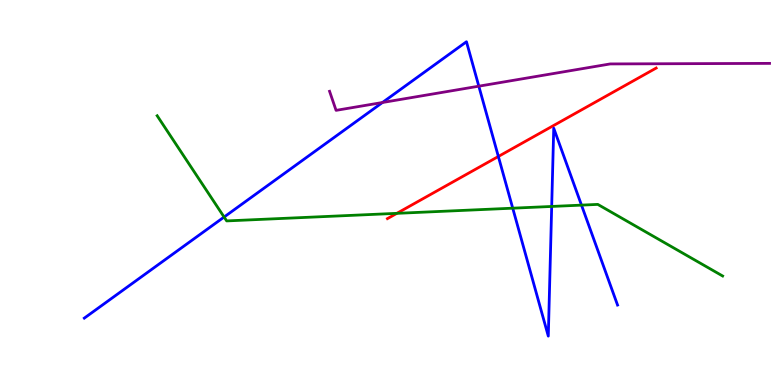[{'lines': ['blue', 'red'], 'intersections': [{'x': 6.43, 'y': 5.94}]}, {'lines': ['green', 'red'], 'intersections': [{'x': 5.12, 'y': 4.46}]}, {'lines': ['purple', 'red'], 'intersections': []}, {'lines': ['blue', 'green'], 'intersections': [{'x': 2.89, 'y': 4.36}, {'x': 6.62, 'y': 4.59}, {'x': 7.12, 'y': 4.64}, {'x': 7.5, 'y': 4.67}]}, {'lines': ['blue', 'purple'], 'intersections': [{'x': 4.94, 'y': 7.34}, {'x': 6.18, 'y': 7.76}]}, {'lines': ['green', 'purple'], 'intersections': []}]